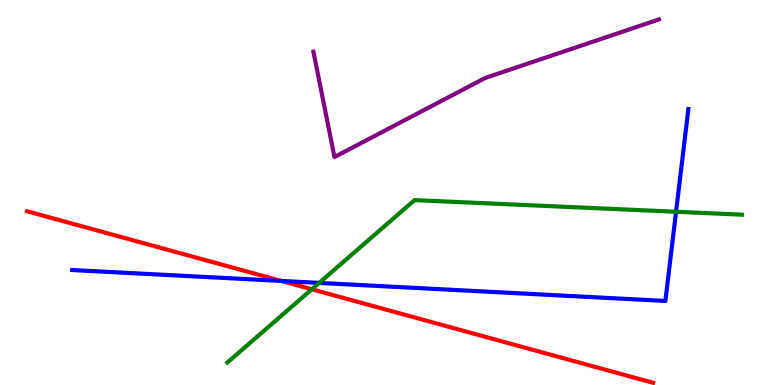[{'lines': ['blue', 'red'], 'intersections': [{'x': 3.63, 'y': 2.7}]}, {'lines': ['green', 'red'], 'intersections': [{'x': 4.02, 'y': 2.49}]}, {'lines': ['purple', 'red'], 'intersections': []}, {'lines': ['blue', 'green'], 'intersections': [{'x': 4.12, 'y': 2.65}, {'x': 8.72, 'y': 4.5}]}, {'lines': ['blue', 'purple'], 'intersections': []}, {'lines': ['green', 'purple'], 'intersections': []}]